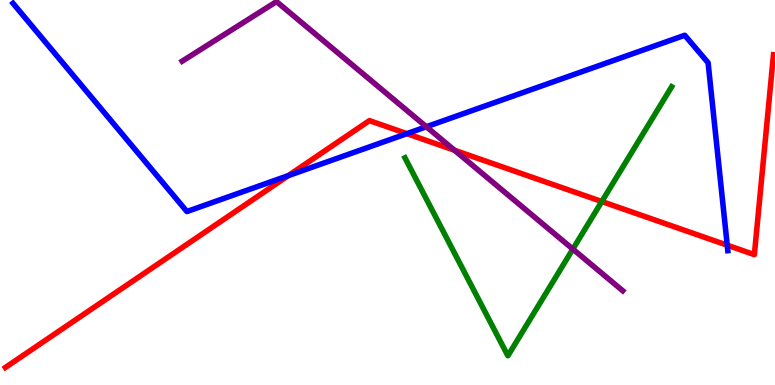[{'lines': ['blue', 'red'], 'intersections': [{'x': 3.72, 'y': 5.44}, {'x': 5.25, 'y': 6.53}, {'x': 9.38, 'y': 3.63}]}, {'lines': ['green', 'red'], 'intersections': [{'x': 7.77, 'y': 4.77}]}, {'lines': ['purple', 'red'], 'intersections': [{'x': 5.86, 'y': 6.1}]}, {'lines': ['blue', 'green'], 'intersections': []}, {'lines': ['blue', 'purple'], 'intersections': [{'x': 5.5, 'y': 6.71}]}, {'lines': ['green', 'purple'], 'intersections': [{'x': 7.39, 'y': 3.53}]}]